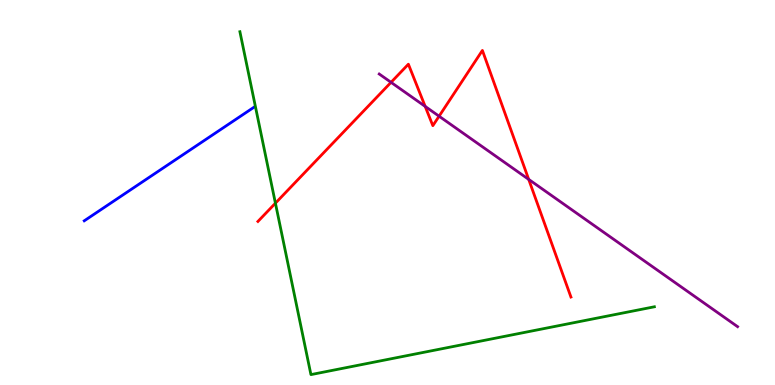[{'lines': ['blue', 'red'], 'intersections': []}, {'lines': ['green', 'red'], 'intersections': [{'x': 3.55, 'y': 4.72}]}, {'lines': ['purple', 'red'], 'intersections': [{'x': 5.05, 'y': 7.86}, {'x': 5.49, 'y': 7.24}, {'x': 5.67, 'y': 6.98}, {'x': 6.82, 'y': 5.34}]}, {'lines': ['blue', 'green'], 'intersections': []}, {'lines': ['blue', 'purple'], 'intersections': []}, {'lines': ['green', 'purple'], 'intersections': []}]